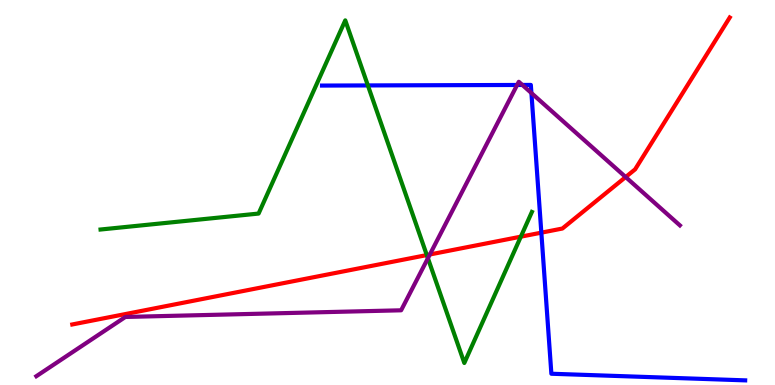[{'lines': ['blue', 'red'], 'intersections': [{'x': 6.99, 'y': 3.96}]}, {'lines': ['green', 'red'], 'intersections': [{'x': 5.51, 'y': 3.37}, {'x': 6.72, 'y': 3.85}]}, {'lines': ['purple', 'red'], 'intersections': [{'x': 5.55, 'y': 3.39}, {'x': 8.07, 'y': 5.4}]}, {'lines': ['blue', 'green'], 'intersections': [{'x': 4.75, 'y': 7.78}]}, {'lines': ['blue', 'purple'], 'intersections': [{'x': 6.67, 'y': 7.79}, {'x': 6.74, 'y': 7.79}, {'x': 6.86, 'y': 7.58}]}, {'lines': ['green', 'purple'], 'intersections': [{'x': 5.52, 'y': 3.29}]}]